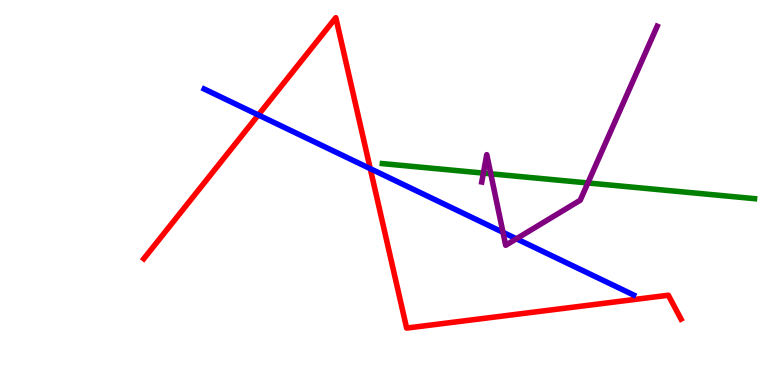[{'lines': ['blue', 'red'], 'intersections': [{'x': 3.33, 'y': 7.01}, {'x': 4.78, 'y': 5.62}]}, {'lines': ['green', 'red'], 'intersections': []}, {'lines': ['purple', 'red'], 'intersections': []}, {'lines': ['blue', 'green'], 'intersections': []}, {'lines': ['blue', 'purple'], 'intersections': [{'x': 6.49, 'y': 3.97}, {'x': 6.66, 'y': 3.8}]}, {'lines': ['green', 'purple'], 'intersections': [{'x': 6.24, 'y': 5.5}, {'x': 6.33, 'y': 5.49}, {'x': 7.59, 'y': 5.25}]}]